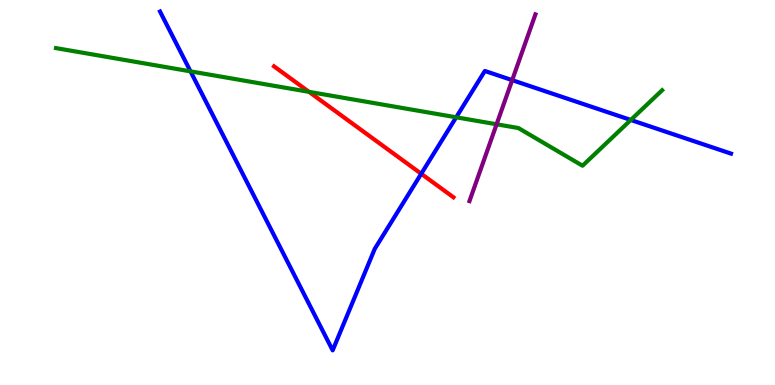[{'lines': ['blue', 'red'], 'intersections': [{'x': 5.44, 'y': 5.49}]}, {'lines': ['green', 'red'], 'intersections': [{'x': 3.99, 'y': 7.61}]}, {'lines': ['purple', 'red'], 'intersections': []}, {'lines': ['blue', 'green'], 'intersections': [{'x': 2.46, 'y': 8.15}, {'x': 5.89, 'y': 6.95}, {'x': 8.14, 'y': 6.88}]}, {'lines': ['blue', 'purple'], 'intersections': [{'x': 6.61, 'y': 7.92}]}, {'lines': ['green', 'purple'], 'intersections': [{'x': 6.41, 'y': 6.77}]}]